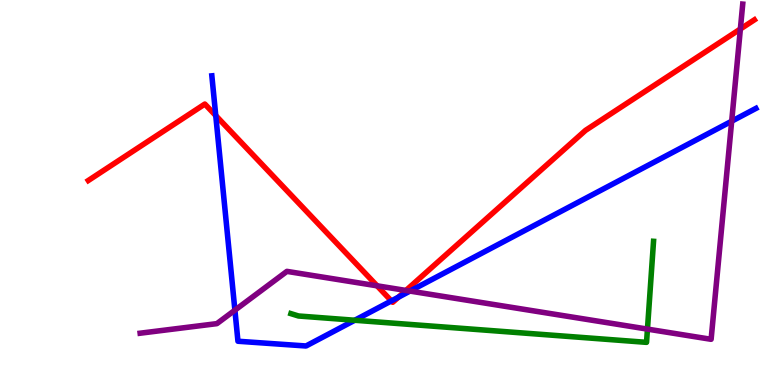[{'lines': ['blue', 'red'], 'intersections': [{'x': 2.78, 'y': 7.0}, {'x': 5.05, 'y': 2.18}, {'x': 5.14, 'y': 2.28}]}, {'lines': ['green', 'red'], 'intersections': []}, {'lines': ['purple', 'red'], 'intersections': [{'x': 4.87, 'y': 2.58}, {'x': 5.24, 'y': 2.46}, {'x': 9.55, 'y': 9.25}]}, {'lines': ['blue', 'green'], 'intersections': [{'x': 4.58, 'y': 1.68}]}, {'lines': ['blue', 'purple'], 'intersections': [{'x': 3.03, 'y': 1.94}, {'x': 5.29, 'y': 2.44}, {'x': 9.44, 'y': 6.85}]}, {'lines': ['green', 'purple'], 'intersections': [{'x': 8.35, 'y': 1.45}]}]